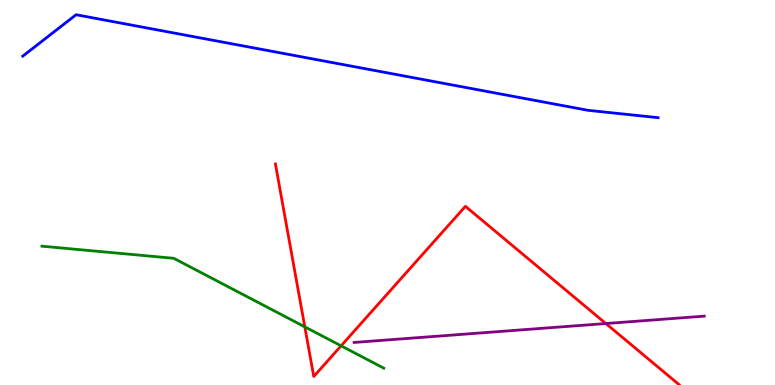[{'lines': ['blue', 'red'], 'intersections': []}, {'lines': ['green', 'red'], 'intersections': [{'x': 3.93, 'y': 1.51}, {'x': 4.4, 'y': 1.02}]}, {'lines': ['purple', 'red'], 'intersections': [{'x': 7.82, 'y': 1.6}]}, {'lines': ['blue', 'green'], 'intersections': []}, {'lines': ['blue', 'purple'], 'intersections': []}, {'lines': ['green', 'purple'], 'intersections': []}]